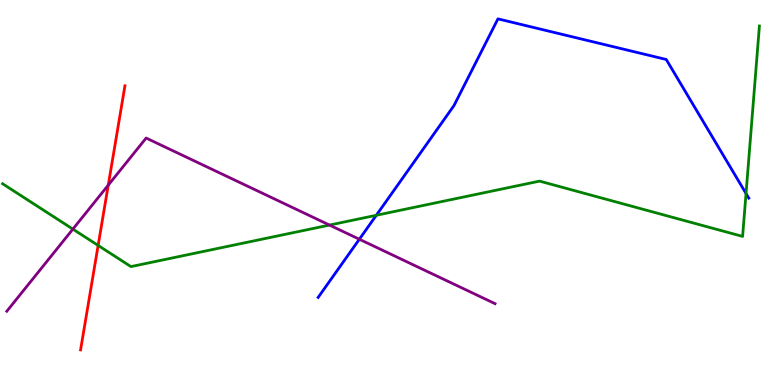[{'lines': ['blue', 'red'], 'intersections': []}, {'lines': ['green', 'red'], 'intersections': [{'x': 1.27, 'y': 3.63}]}, {'lines': ['purple', 'red'], 'intersections': [{'x': 1.4, 'y': 5.19}]}, {'lines': ['blue', 'green'], 'intersections': [{'x': 4.86, 'y': 4.41}, {'x': 9.63, 'y': 4.97}]}, {'lines': ['blue', 'purple'], 'intersections': [{'x': 4.64, 'y': 3.79}]}, {'lines': ['green', 'purple'], 'intersections': [{'x': 0.94, 'y': 4.05}, {'x': 4.25, 'y': 4.15}]}]